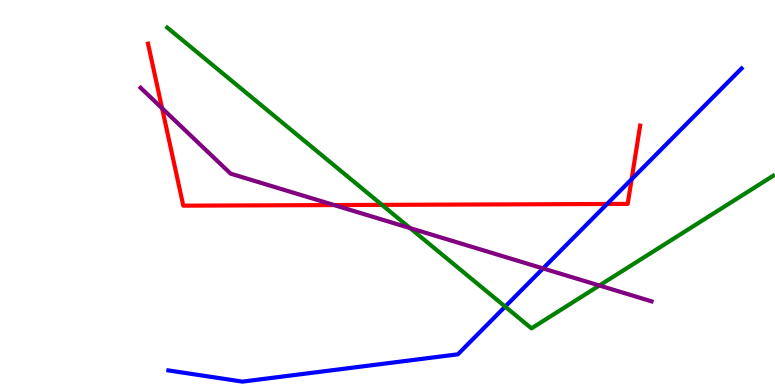[{'lines': ['blue', 'red'], 'intersections': [{'x': 7.83, 'y': 4.7}, {'x': 8.15, 'y': 5.34}]}, {'lines': ['green', 'red'], 'intersections': [{'x': 4.93, 'y': 4.68}]}, {'lines': ['purple', 'red'], 'intersections': [{'x': 2.09, 'y': 7.19}, {'x': 4.31, 'y': 4.67}]}, {'lines': ['blue', 'green'], 'intersections': [{'x': 6.52, 'y': 2.04}]}, {'lines': ['blue', 'purple'], 'intersections': [{'x': 7.01, 'y': 3.03}]}, {'lines': ['green', 'purple'], 'intersections': [{'x': 5.29, 'y': 4.08}, {'x': 7.73, 'y': 2.58}]}]